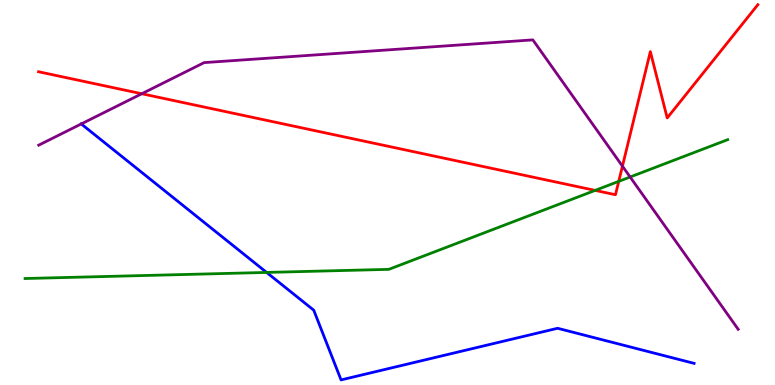[{'lines': ['blue', 'red'], 'intersections': []}, {'lines': ['green', 'red'], 'intersections': [{'x': 7.68, 'y': 5.05}, {'x': 7.98, 'y': 5.29}]}, {'lines': ['purple', 'red'], 'intersections': [{'x': 1.83, 'y': 7.57}, {'x': 8.03, 'y': 5.68}]}, {'lines': ['blue', 'green'], 'intersections': [{'x': 3.44, 'y': 2.92}]}, {'lines': ['blue', 'purple'], 'intersections': [{'x': 1.05, 'y': 6.78}]}, {'lines': ['green', 'purple'], 'intersections': [{'x': 8.13, 'y': 5.4}]}]